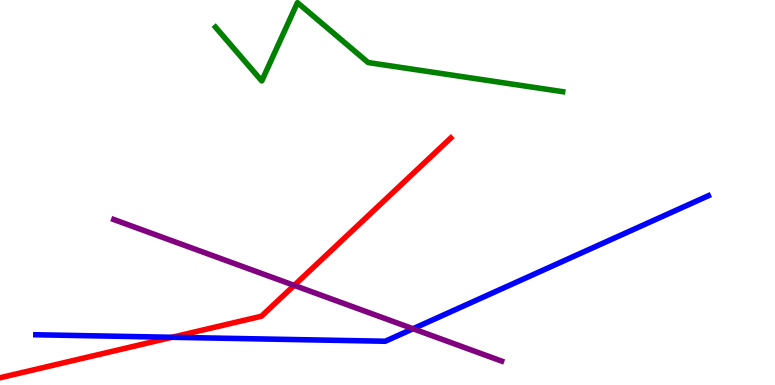[{'lines': ['blue', 'red'], 'intersections': [{'x': 2.22, 'y': 1.24}]}, {'lines': ['green', 'red'], 'intersections': []}, {'lines': ['purple', 'red'], 'intersections': [{'x': 3.8, 'y': 2.59}]}, {'lines': ['blue', 'green'], 'intersections': []}, {'lines': ['blue', 'purple'], 'intersections': [{'x': 5.33, 'y': 1.46}]}, {'lines': ['green', 'purple'], 'intersections': []}]